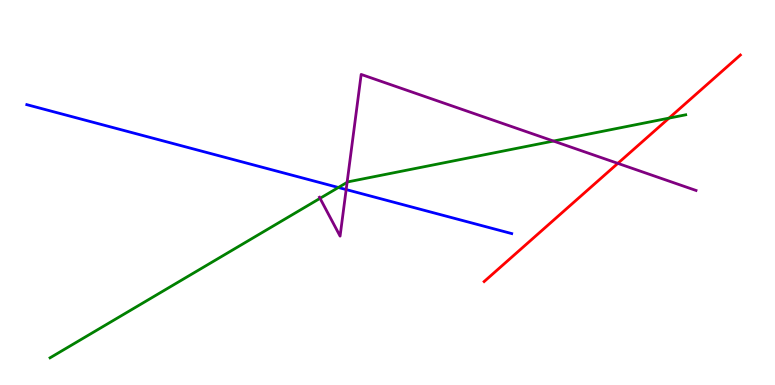[{'lines': ['blue', 'red'], 'intersections': []}, {'lines': ['green', 'red'], 'intersections': [{'x': 8.63, 'y': 6.93}]}, {'lines': ['purple', 'red'], 'intersections': [{'x': 7.97, 'y': 5.76}]}, {'lines': ['blue', 'green'], 'intersections': [{'x': 4.37, 'y': 5.13}]}, {'lines': ['blue', 'purple'], 'intersections': [{'x': 4.47, 'y': 5.08}]}, {'lines': ['green', 'purple'], 'intersections': [{'x': 4.13, 'y': 4.85}, {'x': 4.48, 'y': 5.26}, {'x': 7.14, 'y': 6.34}]}]